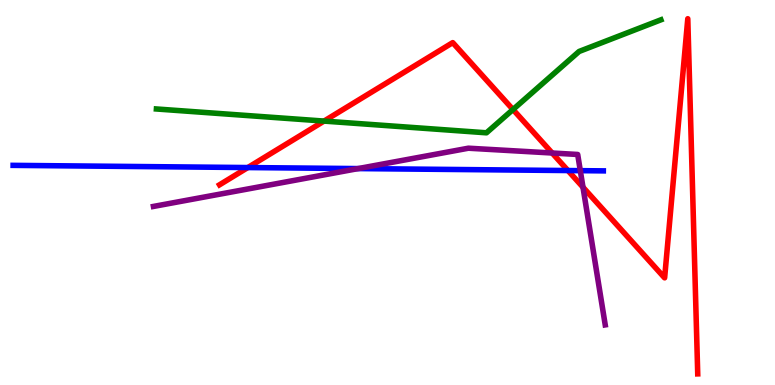[{'lines': ['blue', 'red'], 'intersections': [{'x': 3.2, 'y': 5.65}, {'x': 7.33, 'y': 5.57}]}, {'lines': ['green', 'red'], 'intersections': [{'x': 4.18, 'y': 6.86}, {'x': 6.62, 'y': 7.16}]}, {'lines': ['purple', 'red'], 'intersections': [{'x': 7.12, 'y': 6.03}, {'x': 7.52, 'y': 5.14}]}, {'lines': ['blue', 'green'], 'intersections': []}, {'lines': ['blue', 'purple'], 'intersections': [{'x': 4.62, 'y': 5.62}, {'x': 7.49, 'y': 5.57}]}, {'lines': ['green', 'purple'], 'intersections': []}]